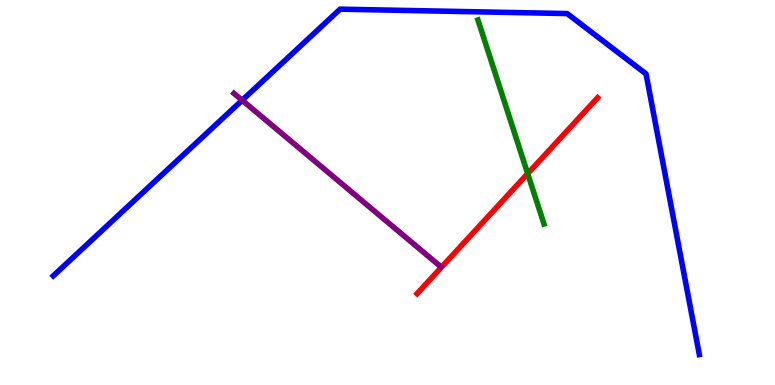[{'lines': ['blue', 'red'], 'intersections': []}, {'lines': ['green', 'red'], 'intersections': [{'x': 6.81, 'y': 5.49}]}, {'lines': ['purple', 'red'], 'intersections': []}, {'lines': ['blue', 'green'], 'intersections': []}, {'lines': ['blue', 'purple'], 'intersections': [{'x': 3.12, 'y': 7.4}]}, {'lines': ['green', 'purple'], 'intersections': []}]